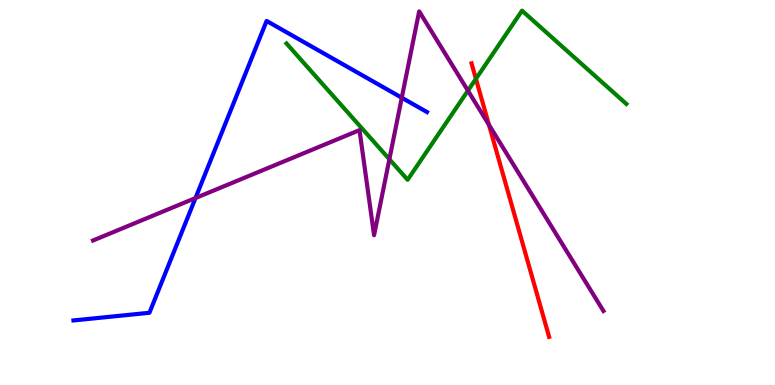[{'lines': ['blue', 'red'], 'intersections': []}, {'lines': ['green', 'red'], 'intersections': [{'x': 6.14, 'y': 7.95}]}, {'lines': ['purple', 'red'], 'intersections': [{'x': 6.31, 'y': 6.76}]}, {'lines': ['blue', 'green'], 'intersections': []}, {'lines': ['blue', 'purple'], 'intersections': [{'x': 2.52, 'y': 4.86}, {'x': 5.18, 'y': 7.46}]}, {'lines': ['green', 'purple'], 'intersections': [{'x': 5.02, 'y': 5.86}, {'x': 6.04, 'y': 7.65}]}]